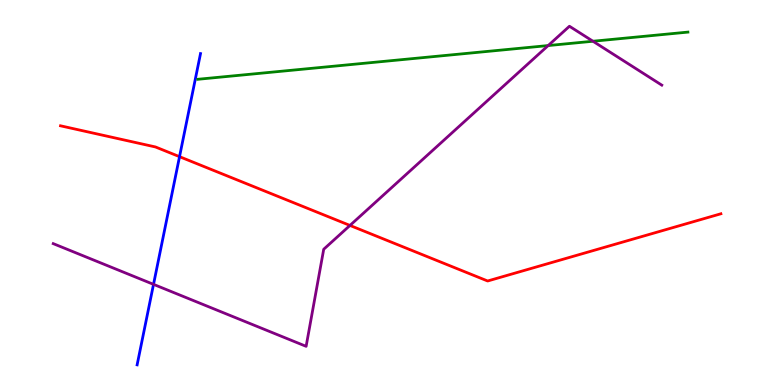[{'lines': ['blue', 'red'], 'intersections': [{'x': 2.32, 'y': 5.93}]}, {'lines': ['green', 'red'], 'intersections': []}, {'lines': ['purple', 'red'], 'intersections': [{'x': 4.52, 'y': 4.14}]}, {'lines': ['blue', 'green'], 'intersections': []}, {'lines': ['blue', 'purple'], 'intersections': [{'x': 1.98, 'y': 2.61}]}, {'lines': ['green', 'purple'], 'intersections': [{'x': 7.07, 'y': 8.82}, {'x': 7.65, 'y': 8.93}]}]